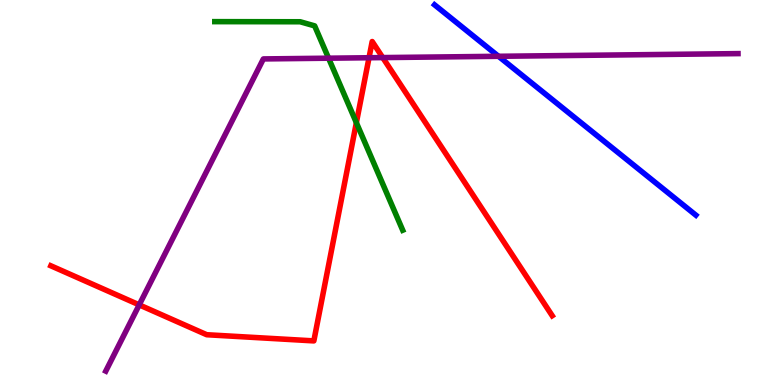[{'lines': ['blue', 'red'], 'intersections': []}, {'lines': ['green', 'red'], 'intersections': [{'x': 4.6, 'y': 6.81}]}, {'lines': ['purple', 'red'], 'intersections': [{'x': 1.8, 'y': 2.08}, {'x': 4.76, 'y': 8.5}, {'x': 4.94, 'y': 8.5}]}, {'lines': ['blue', 'green'], 'intersections': []}, {'lines': ['blue', 'purple'], 'intersections': [{'x': 6.43, 'y': 8.54}]}, {'lines': ['green', 'purple'], 'intersections': [{'x': 4.24, 'y': 8.49}]}]